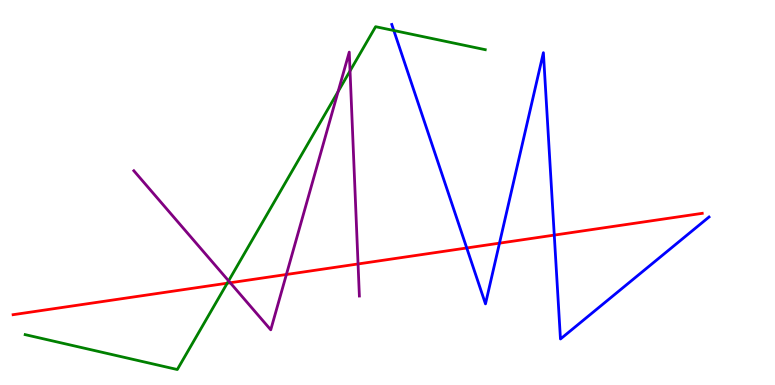[{'lines': ['blue', 'red'], 'intersections': [{'x': 6.02, 'y': 3.56}, {'x': 6.44, 'y': 3.68}, {'x': 7.15, 'y': 3.89}]}, {'lines': ['green', 'red'], 'intersections': [{'x': 2.93, 'y': 2.64}]}, {'lines': ['purple', 'red'], 'intersections': [{'x': 2.97, 'y': 2.66}, {'x': 3.7, 'y': 2.87}, {'x': 4.62, 'y': 3.14}]}, {'lines': ['blue', 'green'], 'intersections': [{'x': 5.08, 'y': 9.21}]}, {'lines': ['blue', 'purple'], 'intersections': []}, {'lines': ['green', 'purple'], 'intersections': [{'x': 2.95, 'y': 2.71}, {'x': 4.36, 'y': 7.62}, {'x': 4.52, 'y': 8.16}]}]